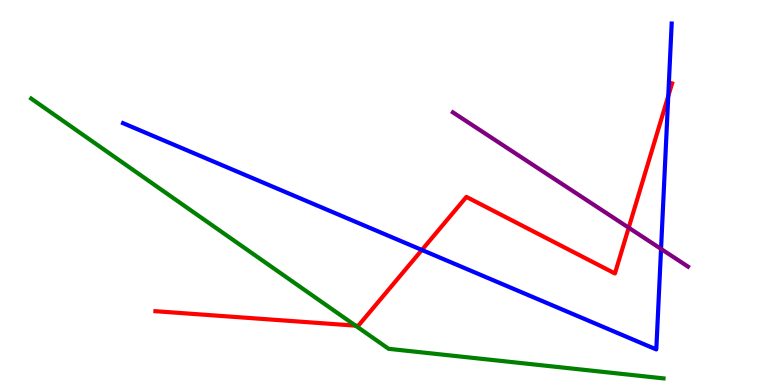[{'lines': ['blue', 'red'], 'intersections': [{'x': 5.44, 'y': 3.51}, {'x': 8.62, 'y': 7.5}]}, {'lines': ['green', 'red'], 'intersections': [{'x': 4.59, 'y': 1.54}]}, {'lines': ['purple', 'red'], 'intersections': [{'x': 8.11, 'y': 4.09}]}, {'lines': ['blue', 'green'], 'intersections': []}, {'lines': ['blue', 'purple'], 'intersections': [{'x': 8.53, 'y': 3.53}]}, {'lines': ['green', 'purple'], 'intersections': []}]